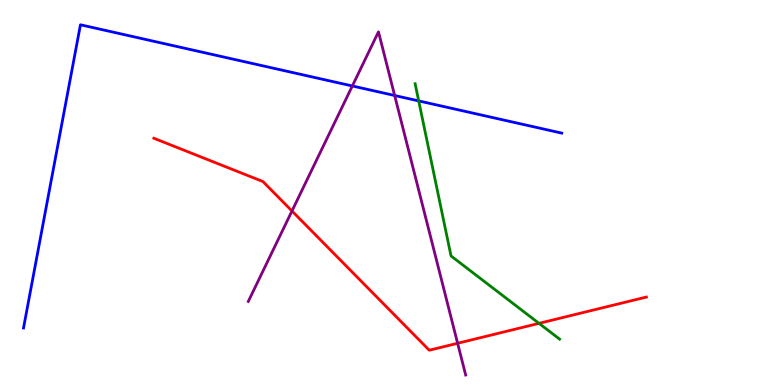[{'lines': ['blue', 'red'], 'intersections': []}, {'lines': ['green', 'red'], 'intersections': [{'x': 6.95, 'y': 1.6}]}, {'lines': ['purple', 'red'], 'intersections': [{'x': 3.77, 'y': 4.52}, {'x': 5.9, 'y': 1.08}]}, {'lines': ['blue', 'green'], 'intersections': [{'x': 5.4, 'y': 7.38}]}, {'lines': ['blue', 'purple'], 'intersections': [{'x': 4.55, 'y': 7.77}, {'x': 5.09, 'y': 7.52}]}, {'lines': ['green', 'purple'], 'intersections': []}]